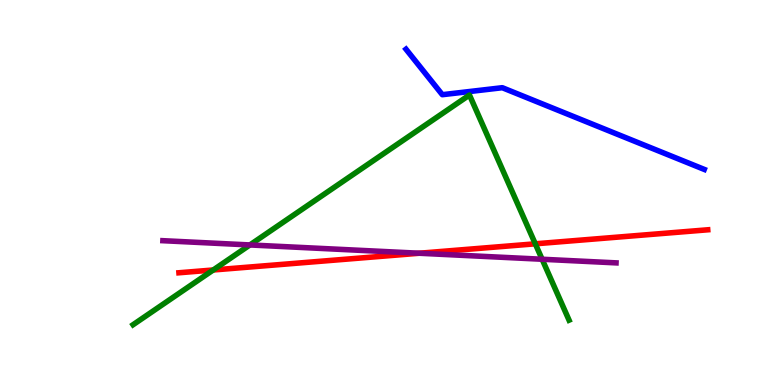[{'lines': ['blue', 'red'], 'intersections': []}, {'lines': ['green', 'red'], 'intersections': [{'x': 2.75, 'y': 2.99}, {'x': 6.91, 'y': 3.67}]}, {'lines': ['purple', 'red'], 'intersections': [{'x': 5.41, 'y': 3.42}]}, {'lines': ['blue', 'green'], 'intersections': []}, {'lines': ['blue', 'purple'], 'intersections': []}, {'lines': ['green', 'purple'], 'intersections': [{'x': 3.22, 'y': 3.64}, {'x': 7.0, 'y': 3.27}]}]